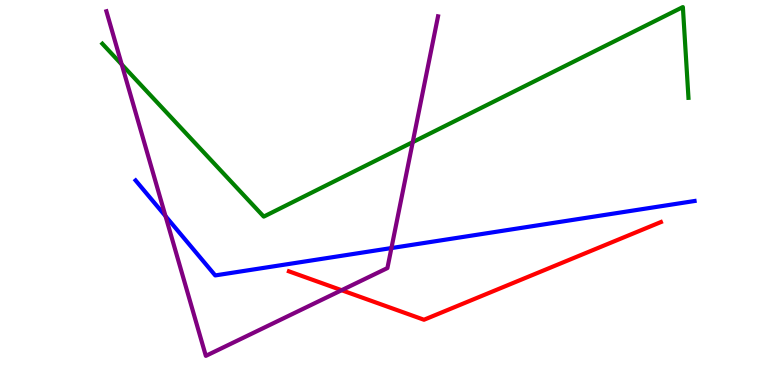[{'lines': ['blue', 'red'], 'intersections': []}, {'lines': ['green', 'red'], 'intersections': []}, {'lines': ['purple', 'red'], 'intersections': [{'x': 4.41, 'y': 2.46}]}, {'lines': ['blue', 'green'], 'intersections': []}, {'lines': ['blue', 'purple'], 'intersections': [{'x': 2.14, 'y': 4.39}, {'x': 5.05, 'y': 3.56}]}, {'lines': ['green', 'purple'], 'intersections': [{'x': 1.57, 'y': 8.32}, {'x': 5.33, 'y': 6.31}]}]